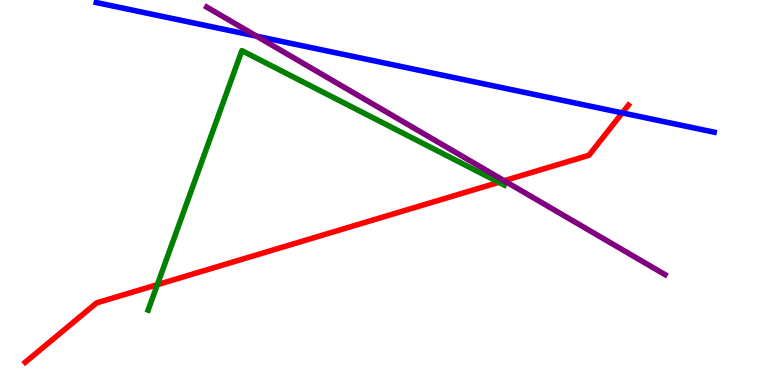[{'lines': ['blue', 'red'], 'intersections': [{'x': 8.03, 'y': 7.07}]}, {'lines': ['green', 'red'], 'intersections': [{'x': 2.03, 'y': 2.61}, {'x': 6.44, 'y': 5.26}]}, {'lines': ['purple', 'red'], 'intersections': [{'x': 6.51, 'y': 5.31}]}, {'lines': ['blue', 'green'], 'intersections': []}, {'lines': ['blue', 'purple'], 'intersections': [{'x': 3.31, 'y': 9.06}]}, {'lines': ['green', 'purple'], 'intersections': []}]